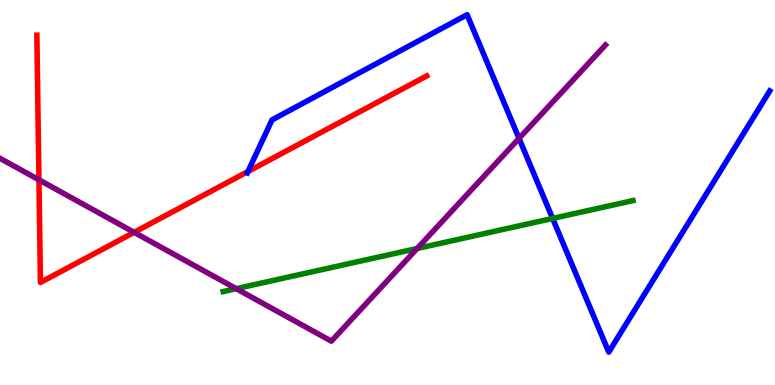[{'lines': ['blue', 'red'], 'intersections': [{'x': 3.2, 'y': 5.55}]}, {'lines': ['green', 'red'], 'intersections': []}, {'lines': ['purple', 'red'], 'intersections': [{'x': 0.503, 'y': 5.33}, {'x': 1.73, 'y': 3.96}]}, {'lines': ['blue', 'green'], 'intersections': [{'x': 7.13, 'y': 4.33}]}, {'lines': ['blue', 'purple'], 'intersections': [{'x': 6.7, 'y': 6.41}]}, {'lines': ['green', 'purple'], 'intersections': [{'x': 3.05, 'y': 2.5}, {'x': 5.38, 'y': 3.55}]}]